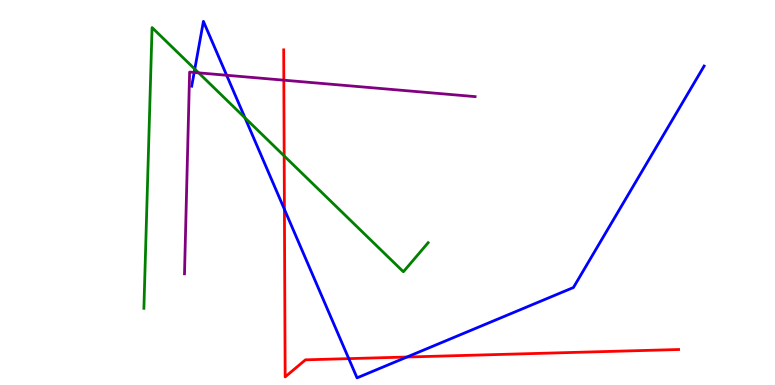[{'lines': ['blue', 'red'], 'intersections': [{'x': 3.67, 'y': 4.56}, {'x': 4.5, 'y': 0.685}, {'x': 5.25, 'y': 0.727}]}, {'lines': ['green', 'red'], 'intersections': [{'x': 3.67, 'y': 5.95}]}, {'lines': ['purple', 'red'], 'intersections': [{'x': 3.66, 'y': 7.92}]}, {'lines': ['blue', 'green'], 'intersections': [{'x': 2.51, 'y': 8.21}, {'x': 3.16, 'y': 6.94}]}, {'lines': ['blue', 'purple'], 'intersections': [{'x': 2.51, 'y': 8.12}, {'x': 2.92, 'y': 8.05}]}, {'lines': ['green', 'purple'], 'intersections': [{'x': 2.56, 'y': 8.11}]}]